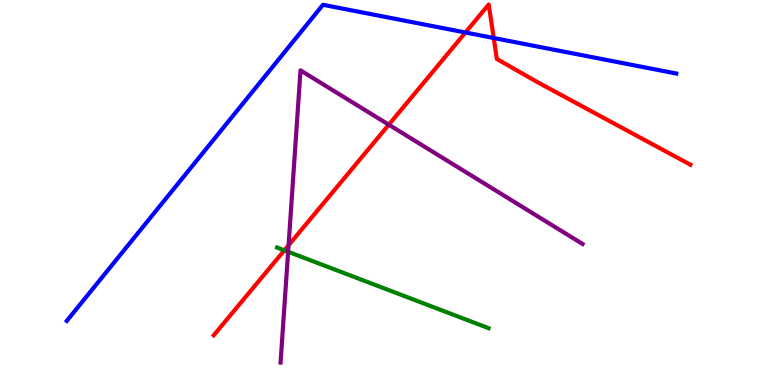[{'lines': ['blue', 'red'], 'intersections': [{'x': 6.01, 'y': 9.16}, {'x': 6.37, 'y': 9.01}]}, {'lines': ['green', 'red'], 'intersections': [{'x': 3.67, 'y': 3.5}]}, {'lines': ['purple', 'red'], 'intersections': [{'x': 3.72, 'y': 3.63}, {'x': 5.02, 'y': 6.76}]}, {'lines': ['blue', 'green'], 'intersections': []}, {'lines': ['blue', 'purple'], 'intersections': []}, {'lines': ['green', 'purple'], 'intersections': [{'x': 3.72, 'y': 3.46}]}]